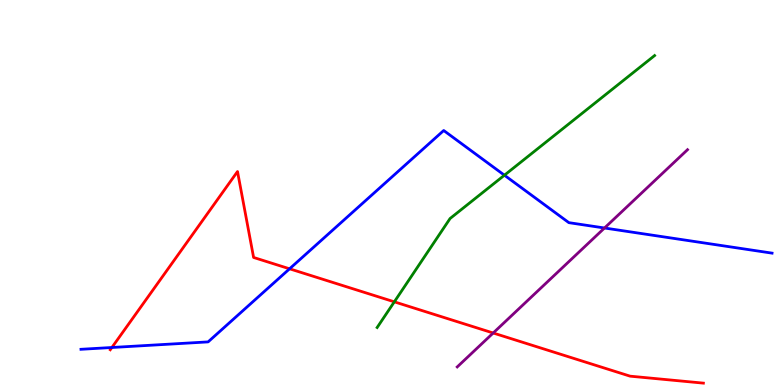[{'lines': ['blue', 'red'], 'intersections': [{'x': 1.44, 'y': 0.974}, {'x': 3.74, 'y': 3.02}]}, {'lines': ['green', 'red'], 'intersections': [{'x': 5.09, 'y': 2.16}]}, {'lines': ['purple', 'red'], 'intersections': [{'x': 6.36, 'y': 1.35}]}, {'lines': ['blue', 'green'], 'intersections': [{'x': 6.51, 'y': 5.45}]}, {'lines': ['blue', 'purple'], 'intersections': [{'x': 7.8, 'y': 4.08}]}, {'lines': ['green', 'purple'], 'intersections': []}]